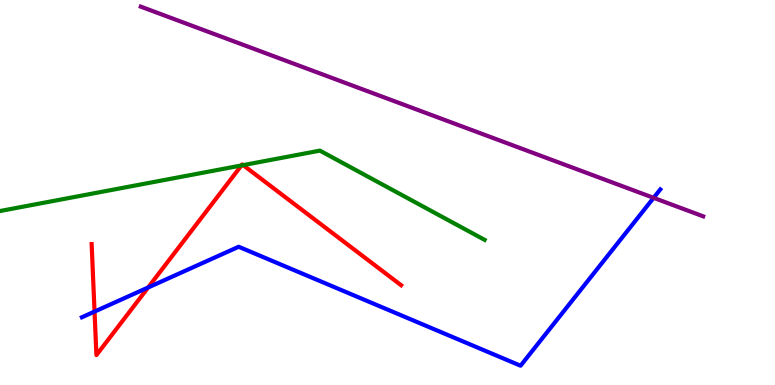[{'lines': ['blue', 'red'], 'intersections': [{'x': 1.22, 'y': 1.91}, {'x': 1.91, 'y': 2.53}]}, {'lines': ['green', 'red'], 'intersections': [{'x': 3.12, 'y': 5.7}, {'x': 3.14, 'y': 5.71}]}, {'lines': ['purple', 'red'], 'intersections': []}, {'lines': ['blue', 'green'], 'intersections': []}, {'lines': ['blue', 'purple'], 'intersections': [{'x': 8.43, 'y': 4.86}]}, {'lines': ['green', 'purple'], 'intersections': []}]